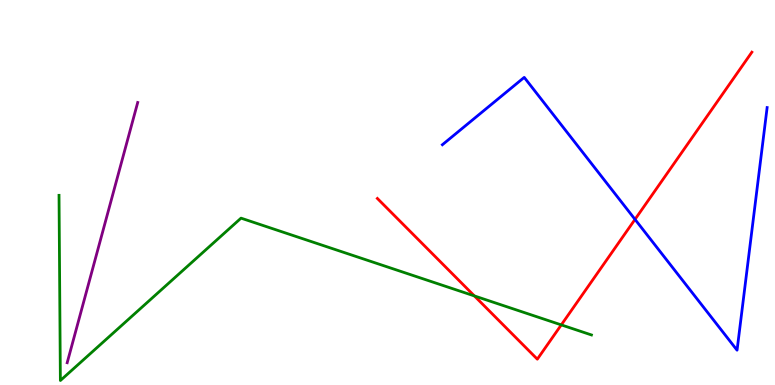[{'lines': ['blue', 'red'], 'intersections': [{'x': 8.19, 'y': 4.3}]}, {'lines': ['green', 'red'], 'intersections': [{'x': 6.12, 'y': 2.31}, {'x': 7.24, 'y': 1.56}]}, {'lines': ['purple', 'red'], 'intersections': []}, {'lines': ['blue', 'green'], 'intersections': []}, {'lines': ['blue', 'purple'], 'intersections': []}, {'lines': ['green', 'purple'], 'intersections': []}]